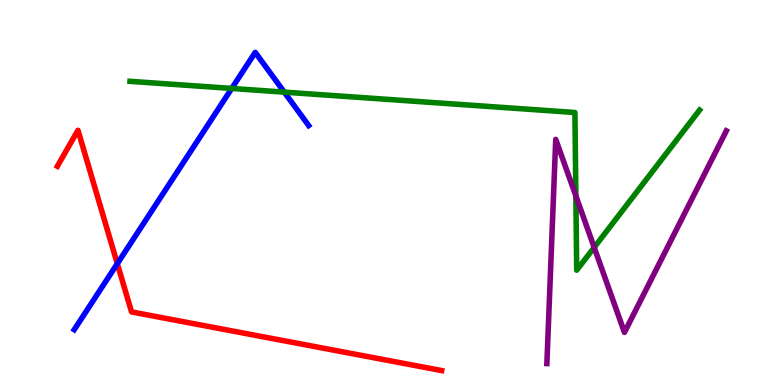[{'lines': ['blue', 'red'], 'intersections': [{'x': 1.51, 'y': 3.15}]}, {'lines': ['green', 'red'], 'intersections': []}, {'lines': ['purple', 'red'], 'intersections': []}, {'lines': ['blue', 'green'], 'intersections': [{'x': 2.99, 'y': 7.7}, {'x': 3.67, 'y': 7.61}]}, {'lines': ['blue', 'purple'], 'intersections': []}, {'lines': ['green', 'purple'], 'intersections': [{'x': 7.43, 'y': 4.91}, {'x': 7.67, 'y': 3.57}]}]